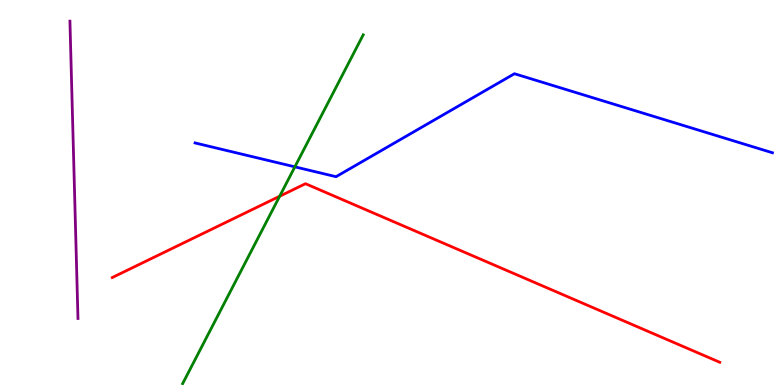[{'lines': ['blue', 'red'], 'intersections': []}, {'lines': ['green', 'red'], 'intersections': [{'x': 3.61, 'y': 4.9}]}, {'lines': ['purple', 'red'], 'intersections': []}, {'lines': ['blue', 'green'], 'intersections': [{'x': 3.8, 'y': 5.67}]}, {'lines': ['blue', 'purple'], 'intersections': []}, {'lines': ['green', 'purple'], 'intersections': []}]